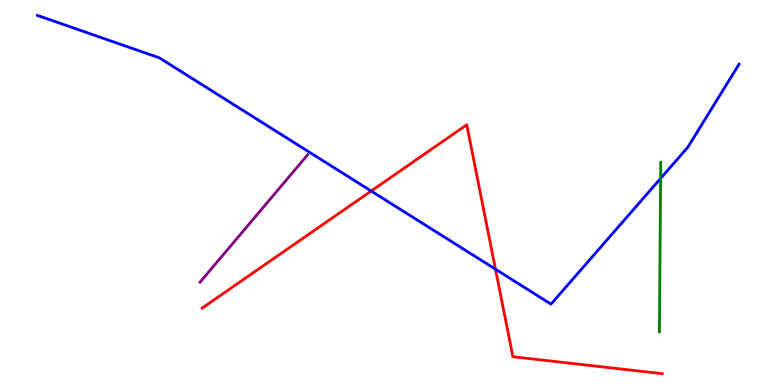[{'lines': ['blue', 'red'], 'intersections': [{'x': 4.79, 'y': 5.04}, {'x': 6.39, 'y': 3.01}]}, {'lines': ['green', 'red'], 'intersections': []}, {'lines': ['purple', 'red'], 'intersections': []}, {'lines': ['blue', 'green'], 'intersections': [{'x': 8.52, 'y': 5.37}]}, {'lines': ['blue', 'purple'], 'intersections': []}, {'lines': ['green', 'purple'], 'intersections': []}]